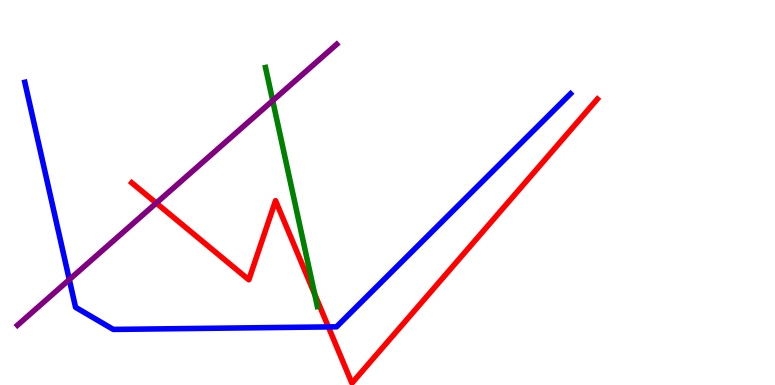[{'lines': ['blue', 'red'], 'intersections': [{'x': 4.24, 'y': 1.51}]}, {'lines': ['green', 'red'], 'intersections': [{'x': 4.06, 'y': 2.36}]}, {'lines': ['purple', 'red'], 'intersections': [{'x': 2.02, 'y': 4.73}]}, {'lines': ['blue', 'green'], 'intersections': []}, {'lines': ['blue', 'purple'], 'intersections': [{'x': 0.894, 'y': 2.74}]}, {'lines': ['green', 'purple'], 'intersections': [{'x': 3.52, 'y': 7.39}]}]